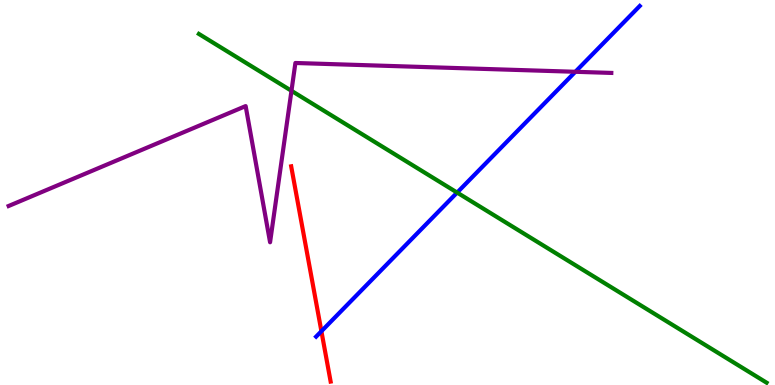[{'lines': ['blue', 'red'], 'intersections': [{'x': 4.15, 'y': 1.4}]}, {'lines': ['green', 'red'], 'intersections': []}, {'lines': ['purple', 'red'], 'intersections': []}, {'lines': ['blue', 'green'], 'intersections': [{'x': 5.9, 'y': 5.0}]}, {'lines': ['blue', 'purple'], 'intersections': [{'x': 7.42, 'y': 8.14}]}, {'lines': ['green', 'purple'], 'intersections': [{'x': 3.76, 'y': 7.64}]}]